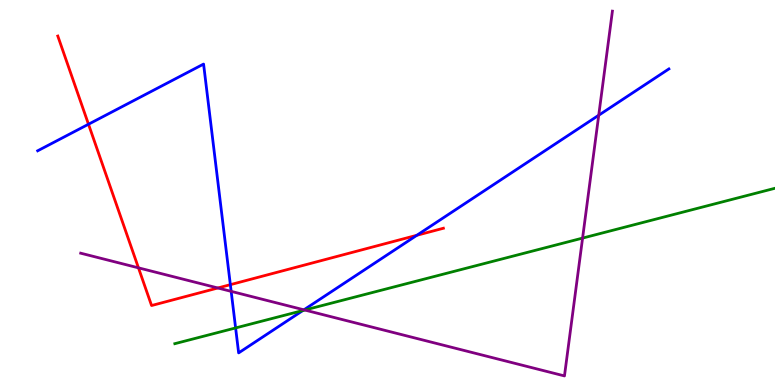[{'lines': ['blue', 'red'], 'intersections': [{'x': 1.14, 'y': 6.77}, {'x': 2.97, 'y': 2.61}, {'x': 5.38, 'y': 3.89}]}, {'lines': ['green', 'red'], 'intersections': []}, {'lines': ['purple', 'red'], 'intersections': [{'x': 1.79, 'y': 3.04}, {'x': 2.81, 'y': 2.52}]}, {'lines': ['blue', 'green'], 'intersections': [{'x': 3.04, 'y': 1.48}, {'x': 3.91, 'y': 1.93}]}, {'lines': ['blue', 'purple'], 'intersections': [{'x': 2.98, 'y': 2.43}, {'x': 3.92, 'y': 1.95}, {'x': 7.73, 'y': 7.01}]}, {'lines': ['green', 'purple'], 'intersections': [{'x': 3.93, 'y': 1.95}, {'x': 7.52, 'y': 3.82}]}]